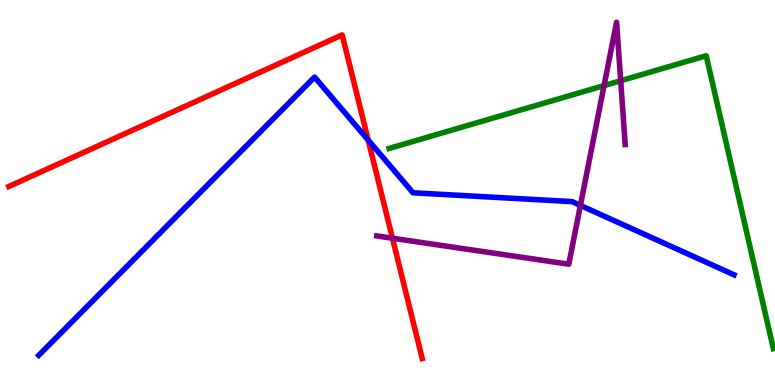[{'lines': ['blue', 'red'], 'intersections': [{'x': 4.75, 'y': 6.36}]}, {'lines': ['green', 'red'], 'intersections': []}, {'lines': ['purple', 'red'], 'intersections': [{'x': 5.06, 'y': 3.81}]}, {'lines': ['blue', 'green'], 'intersections': []}, {'lines': ['blue', 'purple'], 'intersections': [{'x': 7.49, 'y': 4.66}]}, {'lines': ['green', 'purple'], 'intersections': [{'x': 7.79, 'y': 7.78}, {'x': 8.01, 'y': 7.9}]}]